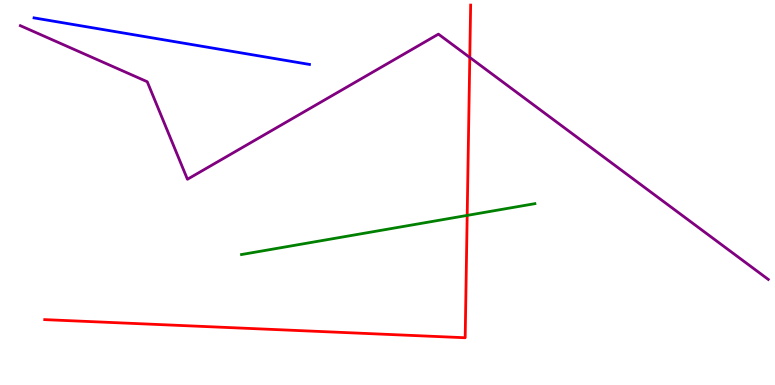[{'lines': ['blue', 'red'], 'intersections': []}, {'lines': ['green', 'red'], 'intersections': [{'x': 6.03, 'y': 4.41}]}, {'lines': ['purple', 'red'], 'intersections': [{'x': 6.06, 'y': 8.51}]}, {'lines': ['blue', 'green'], 'intersections': []}, {'lines': ['blue', 'purple'], 'intersections': []}, {'lines': ['green', 'purple'], 'intersections': []}]